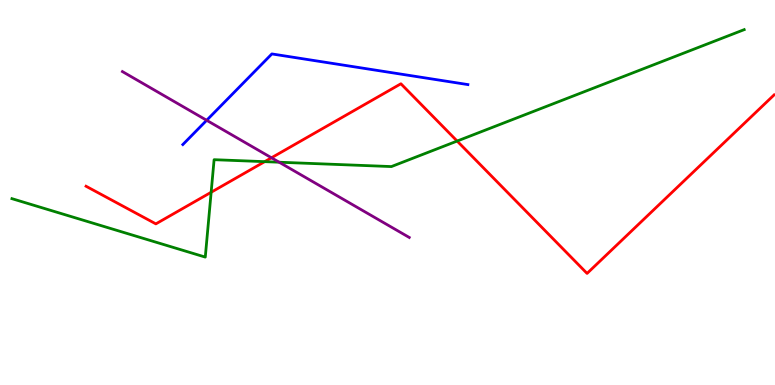[{'lines': ['blue', 'red'], 'intersections': []}, {'lines': ['green', 'red'], 'intersections': [{'x': 2.72, 'y': 5.01}, {'x': 3.42, 'y': 5.8}, {'x': 5.9, 'y': 6.34}]}, {'lines': ['purple', 'red'], 'intersections': [{'x': 3.5, 'y': 5.9}]}, {'lines': ['blue', 'green'], 'intersections': []}, {'lines': ['blue', 'purple'], 'intersections': [{'x': 2.67, 'y': 6.88}]}, {'lines': ['green', 'purple'], 'intersections': [{'x': 3.6, 'y': 5.79}]}]